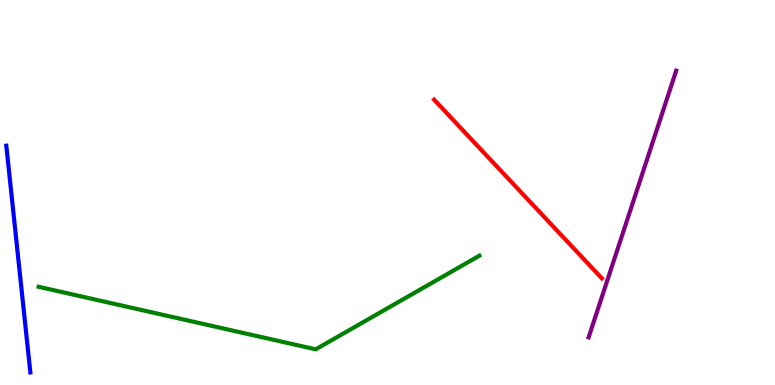[{'lines': ['blue', 'red'], 'intersections': []}, {'lines': ['green', 'red'], 'intersections': []}, {'lines': ['purple', 'red'], 'intersections': []}, {'lines': ['blue', 'green'], 'intersections': []}, {'lines': ['blue', 'purple'], 'intersections': []}, {'lines': ['green', 'purple'], 'intersections': []}]